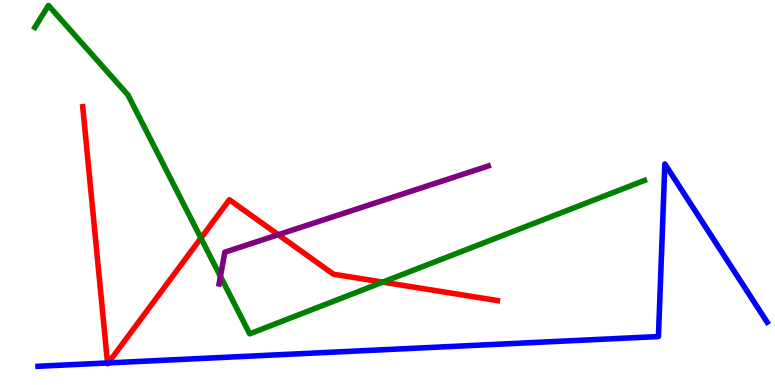[{'lines': ['blue', 'red'], 'intersections': [{'x': 1.39, 'y': 0.573}, {'x': 1.4, 'y': 0.574}]}, {'lines': ['green', 'red'], 'intersections': [{'x': 2.59, 'y': 3.82}, {'x': 4.94, 'y': 2.67}]}, {'lines': ['purple', 'red'], 'intersections': [{'x': 3.59, 'y': 3.9}]}, {'lines': ['blue', 'green'], 'intersections': []}, {'lines': ['blue', 'purple'], 'intersections': []}, {'lines': ['green', 'purple'], 'intersections': [{'x': 2.84, 'y': 2.82}]}]